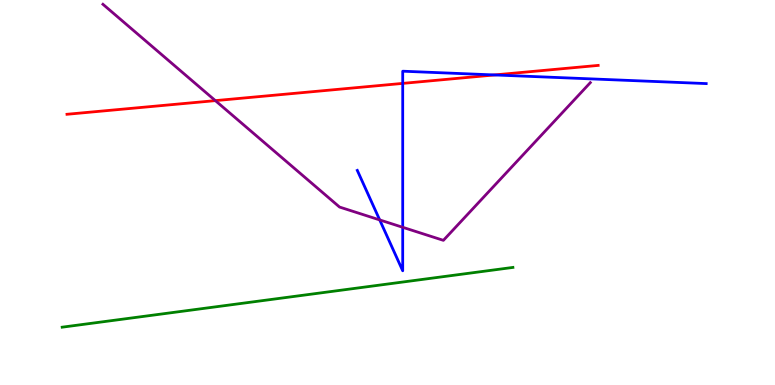[{'lines': ['blue', 'red'], 'intersections': [{'x': 5.2, 'y': 7.83}, {'x': 6.38, 'y': 8.05}]}, {'lines': ['green', 'red'], 'intersections': []}, {'lines': ['purple', 'red'], 'intersections': [{'x': 2.78, 'y': 7.39}]}, {'lines': ['blue', 'green'], 'intersections': []}, {'lines': ['blue', 'purple'], 'intersections': [{'x': 4.9, 'y': 4.29}, {'x': 5.2, 'y': 4.1}]}, {'lines': ['green', 'purple'], 'intersections': []}]